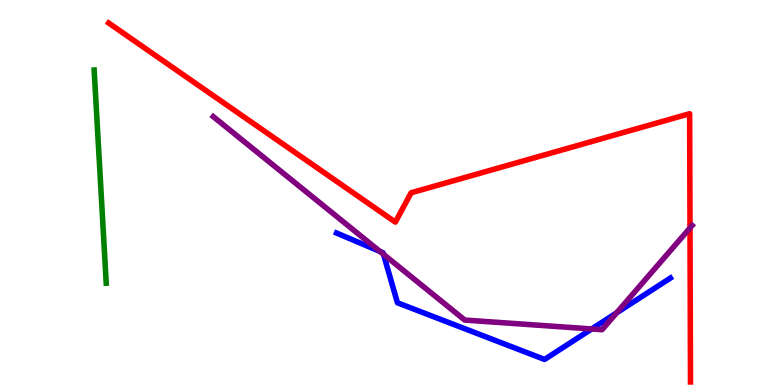[{'lines': ['blue', 'red'], 'intersections': []}, {'lines': ['green', 'red'], 'intersections': []}, {'lines': ['purple', 'red'], 'intersections': [{'x': 8.9, 'y': 4.08}]}, {'lines': ['blue', 'green'], 'intersections': []}, {'lines': ['blue', 'purple'], 'intersections': [{'x': 4.9, 'y': 3.47}, {'x': 4.95, 'y': 3.39}, {'x': 7.63, 'y': 1.46}, {'x': 7.96, 'y': 1.87}]}, {'lines': ['green', 'purple'], 'intersections': []}]